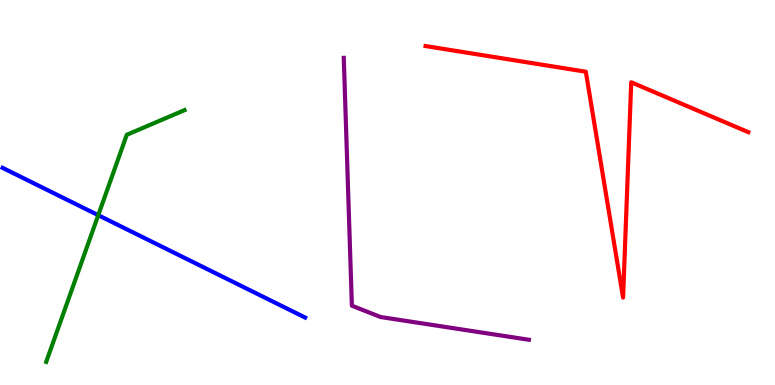[{'lines': ['blue', 'red'], 'intersections': []}, {'lines': ['green', 'red'], 'intersections': []}, {'lines': ['purple', 'red'], 'intersections': []}, {'lines': ['blue', 'green'], 'intersections': [{'x': 1.27, 'y': 4.41}]}, {'lines': ['blue', 'purple'], 'intersections': []}, {'lines': ['green', 'purple'], 'intersections': []}]